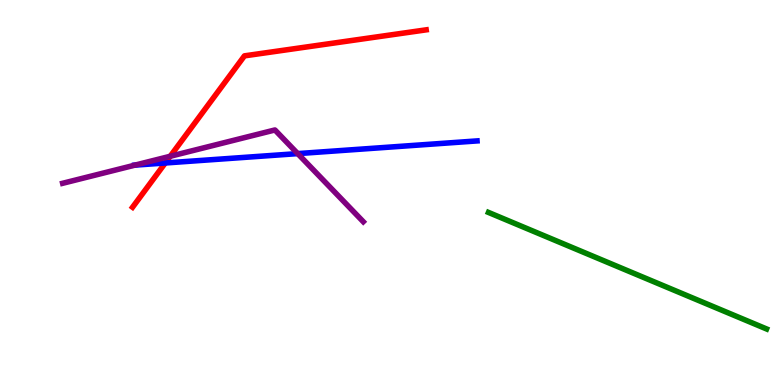[{'lines': ['blue', 'red'], 'intersections': [{'x': 2.13, 'y': 5.77}]}, {'lines': ['green', 'red'], 'intersections': []}, {'lines': ['purple', 'red'], 'intersections': [{'x': 2.2, 'y': 5.94}]}, {'lines': ['blue', 'green'], 'intersections': []}, {'lines': ['blue', 'purple'], 'intersections': [{'x': 1.74, 'y': 5.71}, {'x': 3.84, 'y': 6.01}]}, {'lines': ['green', 'purple'], 'intersections': []}]